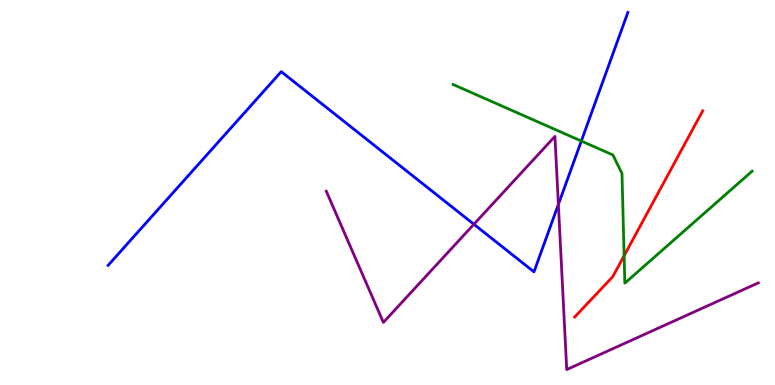[{'lines': ['blue', 'red'], 'intersections': []}, {'lines': ['green', 'red'], 'intersections': [{'x': 8.05, 'y': 3.36}]}, {'lines': ['purple', 'red'], 'intersections': []}, {'lines': ['blue', 'green'], 'intersections': [{'x': 7.5, 'y': 6.34}]}, {'lines': ['blue', 'purple'], 'intersections': [{'x': 6.11, 'y': 4.17}, {'x': 7.2, 'y': 4.69}]}, {'lines': ['green', 'purple'], 'intersections': []}]